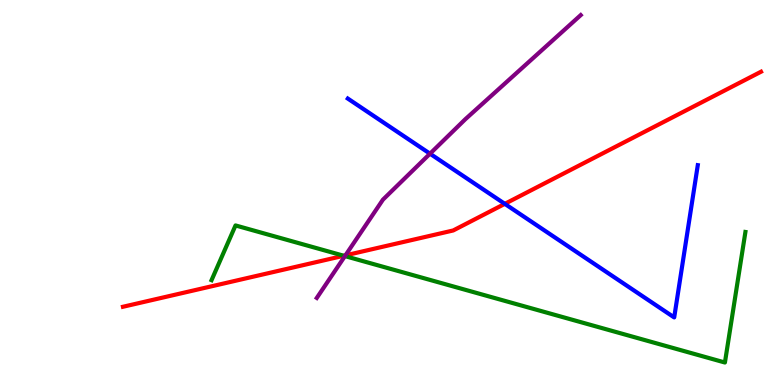[{'lines': ['blue', 'red'], 'intersections': [{'x': 6.51, 'y': 4.71}]}, {'lines': ['green', 'red'], 'intersections': [{'x': 4.44, 'y': 3.36}]}, {'lines': ['purple', 'red'], 'intersections': [{'x': 4.46, 'y': 3.37}]}, {'lines': ['blue', 'green'], 'intersections': []}, {'lines': ['blue', 'purple'], 'intersections': [{'x': 5.55, 'y': 6.01}]}, {'lines': ['green', 'purple'], 'intersections': [{'x': 4.45, 'y': 3.35}]}]